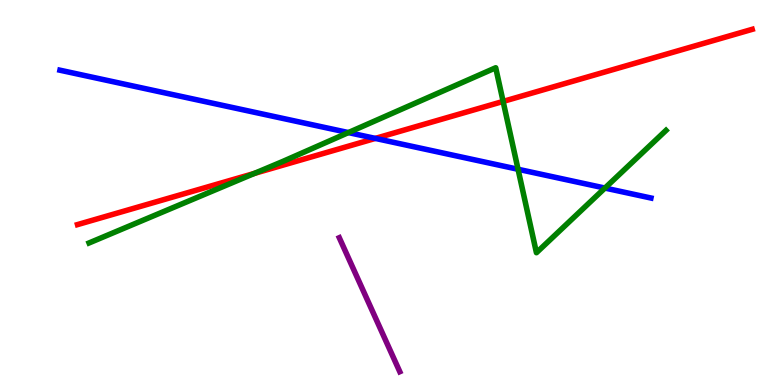[{'lines': ['blue', 'red'], 'intersections': [{'x': 4.84, 'y': 6.41}]}, {'lines': ['green', 'red'], 'intersections': [{'x': 3.28, 'y': 5.5}, {'x': 6.49, 'y': 7.37}]}, {'lines': ['purple', 'red'], 'intersections': []}, {'lines': ['blue', 'green'], 'intersections': [{'x': 4.5, 'y': 6.56}, {'x': 6.68, 'y': 5.6}, {'x': 7.81, 'y': 5.12}]}, {'lines': ['blue', 'purple'], 'intersections': []}, {'lines': ['green', 'purple'], 'intersections': []}]